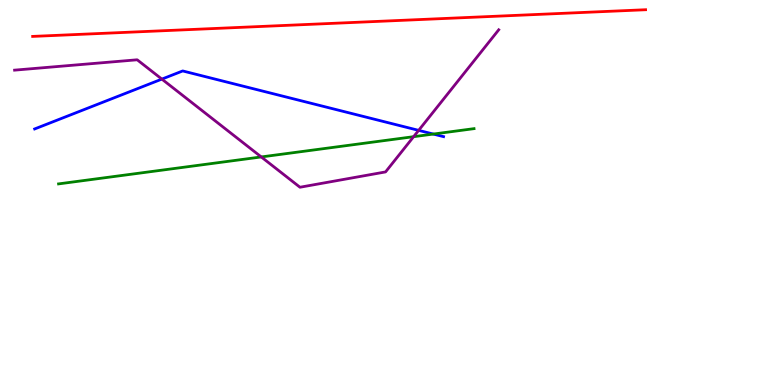[{'lines': ['blue', 'red'], 'intersections': []}, {'lines': ['green', 'red'], 'intersections': []}, {'lines': ['purple', 'red'], 'intersections': []}, {'lines': ['blue', 'green'], 'intersections': [{'x': 5.59, 'y': 6.52}]}, {'lines': ['blue', 'purple'], 'intersections': [{'x': 2.09, 'y': 7.95}, {'x': 5.4, 'y': 6.61}]}, {'lines': ['green', 'purple'], 'intersections': [{'x': 3.37, 'y': 5.92}, {'x': 5.34, 'y': 6.45}]}]